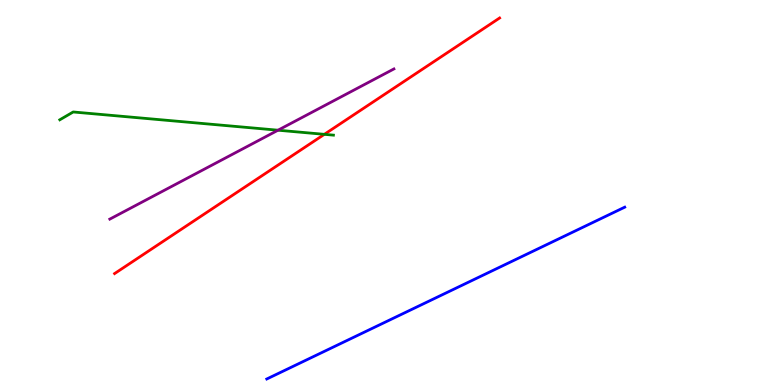[{'lines': ['blue', 'red'], 'intersections': []}, {'lines': ['green', 'red'], 'intersections': [{'x': 4.19, 'y': 6.51}]}, {'lines': ['purple', 'red'], 'intersections': []}, {'lines': ['blue', 'green'], 'intersections': []}, {'lines': ['blue', 'purple'], 'intersections': []}, {'lines': ['green', 'purple'], 'intersections': [{'x': 3.59, 'y': 6.62}]}]